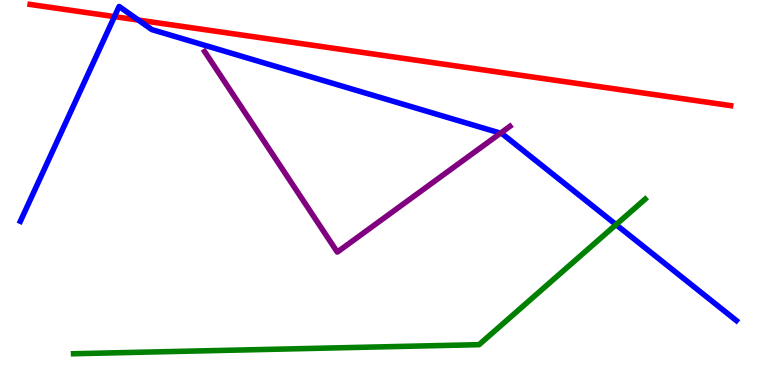[{'lines': ['blue', 'red'], 'intersections': [{'x': 1.48, 'y': 9.57}, {'x': 1.79, 'y': 9.48}]}, {'lines': ['green', 'red'], 'intersections': []}, {'lines': ['purple', 'red'], 'intersections': []}, {'lines': ['blue', 'green'], 'intersections': [{'x': 7.95, 'y': 4.17}]}, {'lines': ['blue', 'purple'], 'intersections': [{'x': 6.46, 'y': 6.54}]}, {'lines': ['green', 'purple'], 'intersections': []}]